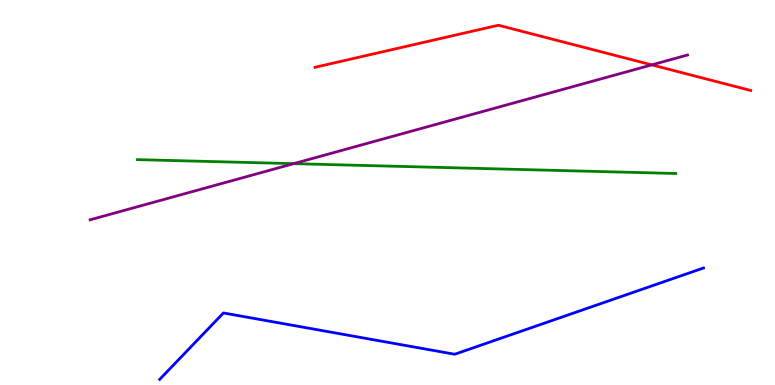[{'lines': ['blue', 'red'], 'intersections': []}, {'lines': ['green', 'red'], 'intersections': []}, {'lines': ['purple', 'red'], 'intersections': [{'x': 8.41, 'y': 8.31}]}, {'lines': ['blue', 'green'], 'intersections': []}, {'lines': ['blue', 'purple'], 'intersections': []}, {'lines': ['green', 'purple'], 'intersections': [{'x': 3.79, 'y': 5.75}]}]